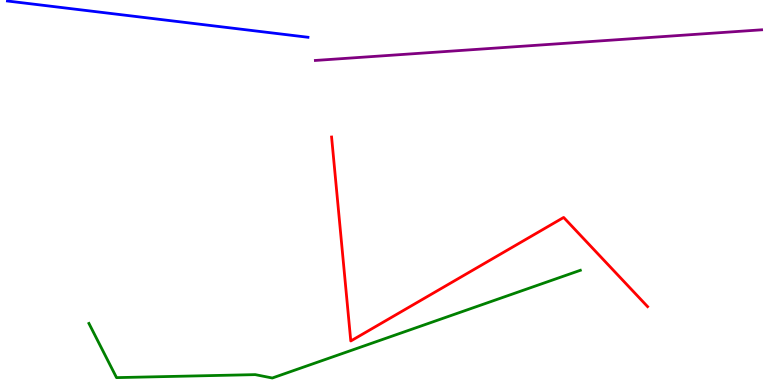[{'lines': ['blue', 'red'], 'intersections': []}, {'lines': ['green', 'red'], 'intersections': []}, {'lines': ['purple', 'red'], 'intersections': []}, {'lines': ['blue', 'green'], 'intersections': []}, {'lines': ['blue', 'purple'], 'intersections': []}, {'lines': ['green', 'purple'], 'intersections': []}]